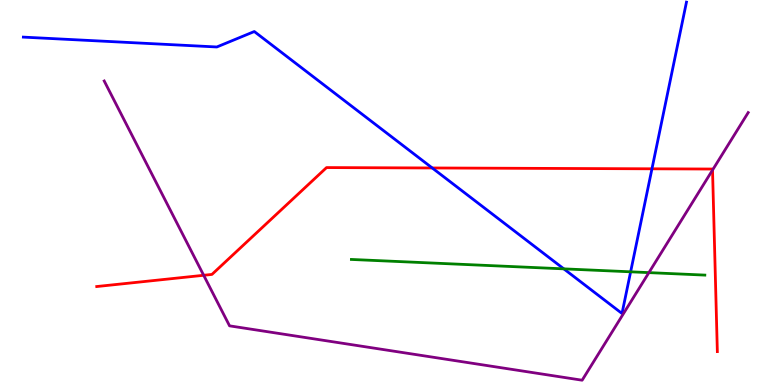[{'lines': ['blue', 'red'], 'intersections': [{'x': 5.58, 'y': 5.64}, {'x': 8.41, 'y': 5.62}]}, {'lines': ['green', 'red'], 'intersections': []}, {'lines': ['purple', 'red'], 'intersections': [{'x': 2.63, 'y': 2.85}, {'x': 9.19, 'y': 5.58}]}, {'lines': ['blue', 'green'], 'intersections': [{'x': 7.28, 'y': 3.02}, {'x': 8.14, 'y': 2.94}]}, {'lines': ['blue', 'purple'], 'intersections': []}, {'lines': ['green', 'purple'], 'intersections': [{'x': 8.37, 'y': 2.92}]}]